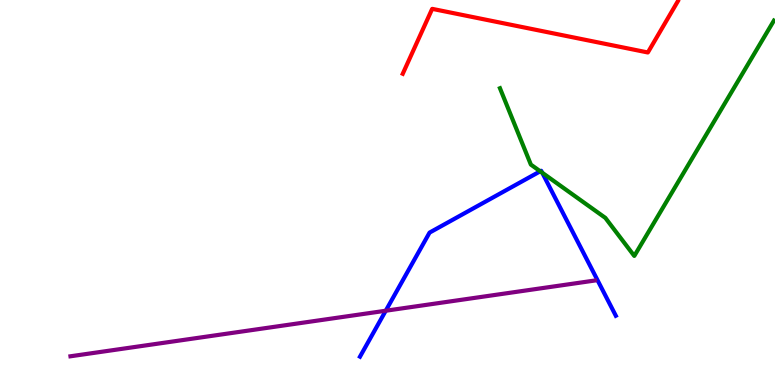[{'lines': ['blue', 'red'], 'intersections': []}, {'lines': ['green', 'red'], 'intersections': []}, {'lines': ['purple', 'red'], 'intersections': []}, {'lines': ['blue', 'green'], 'intersections': [{'x': 6.97, 'y': 5.55}, {'x': 7.0, 'y': 5.51}]}, {'lines': ['blue', 'purple'], 'intersections': [{'x': 4.98, 'y': 1.93}]}, {'lines': ['green', 'purple'], 'intersections': []}]